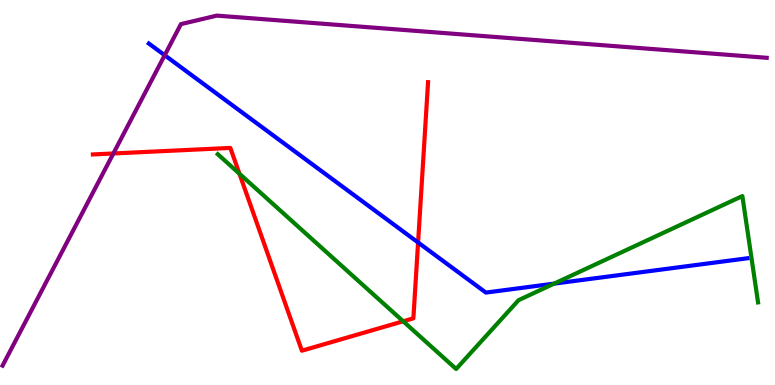[{'lines': ['blue', 'red'], 'intersections': [{'x': 5.39, 'y': 3.7}]}, {'lines': ['green', 'red'], 'intersections': [{'x': 3.09, 'y': 5.49}, {'x': 5.2, 'y': 1.65}]}, {'lines': ['purple', 'red'], 'intersections': [{'x': 1.46, 'y': 6.01}]}, {'lines': ['blue', 'green'], 'intersections': [{'x': 7.15, 'y': 2.63}]}, {'lines': ['blue', 'purple'], 'intersections': [{'x': 2.13, 'y': 8.57}]}, {'lines': ['green', 'purple'], 'intersections': []}]